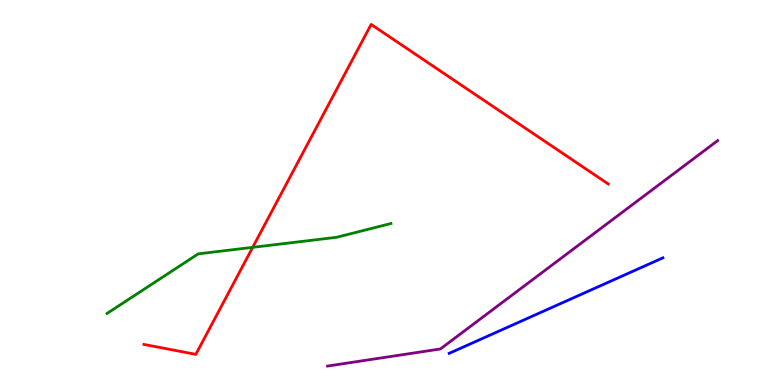[{'lines': ['blue', 'red'], 'intersections': []}, {'lines': ['green', 'red'], 'intersections': [{'x': 3.26, 'y': 3.58}]}, {'lines': ['purple', 'red'], 'intersections': []}, {'lines': ['blue', 'green'], 'intersections': []}, {'lines': ['blue', 'purple'], 'intersections': []}, {'lines': ['green', 'purple'], 'intersections': []}]